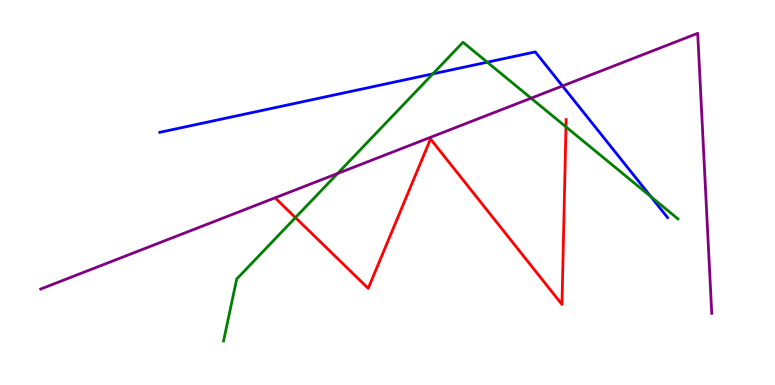[{'lines': ['blue', 'red'], 'intersections': []}, {'lines': ['green', 'red'], 'intersections': [{'x': 3.81, 'y': 4.35}, {'x': 7.3, 'y': 6.7}]}, {'lines': ['purple', 'red'], 'intersections': []}, {'lines': ['blue', 'green'], 'intersections': [{'x': 5.59, 'y': 8.08}, {'x': 6.29, 'y': 8.38}, {'x': 8.4, 'y': 4.89}]}, {'lines': ['blue', 'purple'], 'intersections': [{'x': 7.26, 'y': 7.77}]}, {'lines': ['green', 'purple'], 'intersections': [{'x': 4.36, 'y': 5.49}, {'x': 6.85, 'y': 7.45}]}]